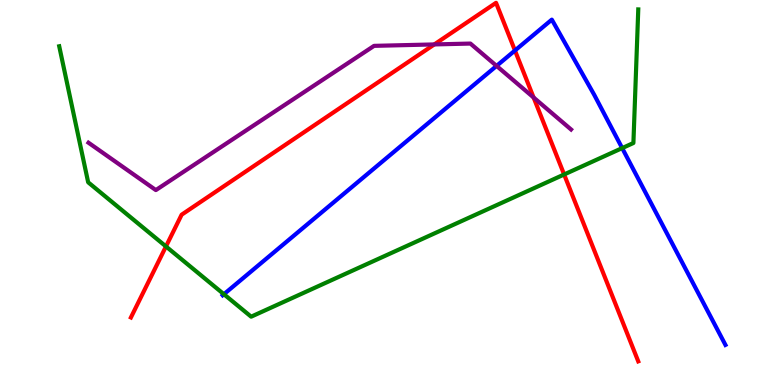[{'lines': ['blue', 'red'], 'intersections': [{'x': 6.64, 'y': 8.69}]}, {'lines': ['green', 'red'], 'intersections': [{'x': 2.14, 'y': 3.6}, {'x': 7.28, 'y': 5.47}]}, {'lines': ['purple', 'red'], 'intersections': [{'x': 5.6, 'y': 8.85}, {'x': 6.89, 'y': 7.47}]}, {'lines': ['blue', 'green'], 'intersections': [{'x': 2.89, 'y': 2.36}, {'x': 8.03, 'y': 6.15}]}, {'lines': ['blue', 'purple'], 'intersections': [{'x': 6.41, 'y': 8.29}]}, {'lines': ['green', 'purple'], 'intersections': []}]